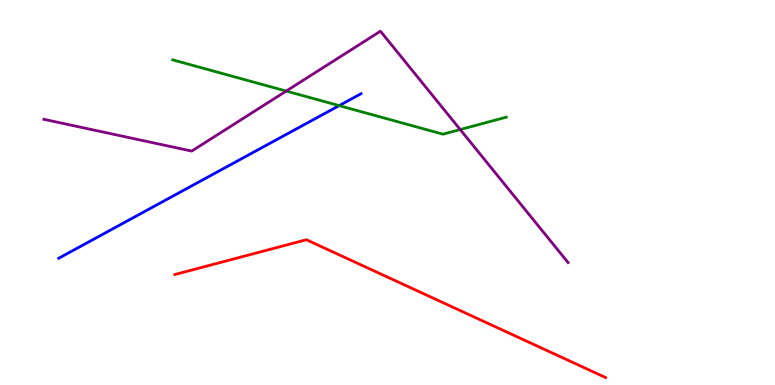[{'lines': ['blue', 'red'], 'intersections': []}, {'lines': ['green', 'red'], 'intersections': []}, {'lines': ['purple', 'red'], 'intersections': []}, {'lines': ['blue', 'green'], 'intersections': [{'x': 4.38, 'y': 7.26}]}, {'lines': ['blue', 'purple'], 'intersections': []}, {'lines': ['green', 'purple'], 'intersections': [{'x': 3.69, 'y': 7.63}, {'x': 5.94, 'y': 6.64}]}]